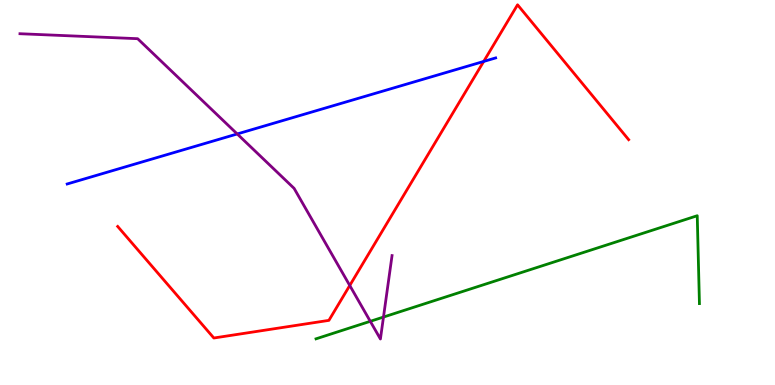[{'lines': ['blue', 'red'], 'intersections': [{'x': 6.24, 'y': 8.4}]}, {'lines': ['green', 'red'], 'intersections': []}, {'lines': ['purple', 'red'], 'intersections': [{'x': 4.51, 'y': 2.58}]}, {'lines': ['blue', 'green'], 'intersections': []}, {'lines': ['blue', 'purple'], 'intersections': [{'x': 3.06, 'y': 6.52}]}, {'lines': ['green', 'purple'], 'intersections': [{'x': 4.78, 'y': 1.65}, {'x': 4.95, 'y': 1.77}]}]